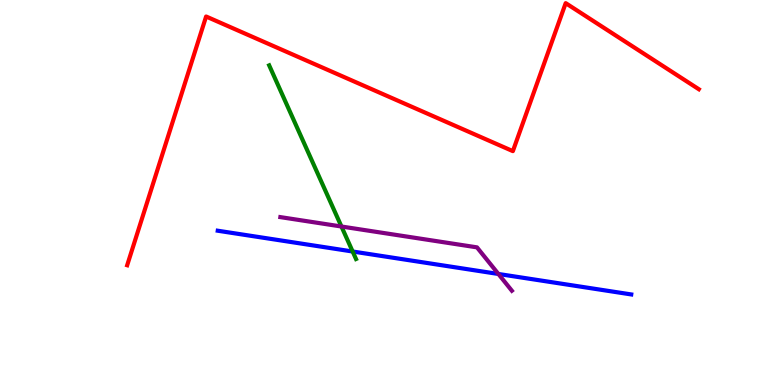[{'lines': ['blue', 'red'], 'intersections': []}, {'lines': ['green', 'red'], 'intersections': []}, {'lines': ['purple', 'red'], 'intersections': []}, {'lines': ['blue', 'green'], 'intersections': [{'x': 4.55, 'y': 3.47}]}, {'lines': ['blue', 'purple'], 'intersections': [{'x': 6.43, 'y': 2.88}]}, {'lines': ['green', 'purple'], 'intersections': [{'x': 4.41, 'y': 4.12}]}]